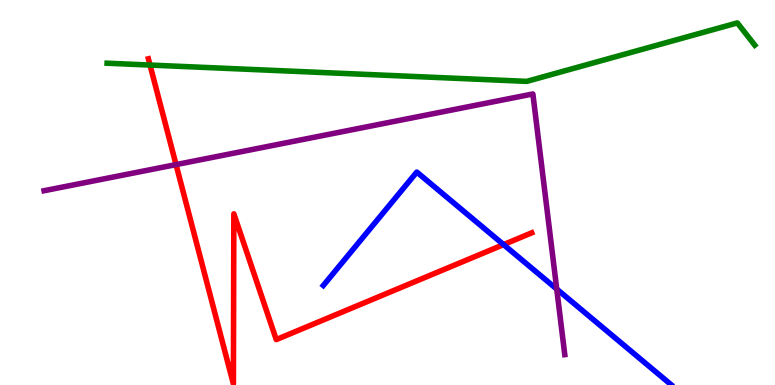[{'lines': ['blue', 'red'], 'intersections': [{'x': 6.5, 'y': 3.65}]}, {'lines': ['green', 'red'], 'intersections': [{'x': 1.94, 'y': 8.31}]}, {'lines': ['purple', 'red'], 'intersections': [{'x': 2.27, 'y': 5.72}]}, {'lines': ['blue', 'green'], 'intersections': []}, {'lines': ['blue', 'purple'], 'intersections': [{'x': 7.18, 'y': 2.49}]}, {'lines': ['green', 'purple'], 'intersections': []}]